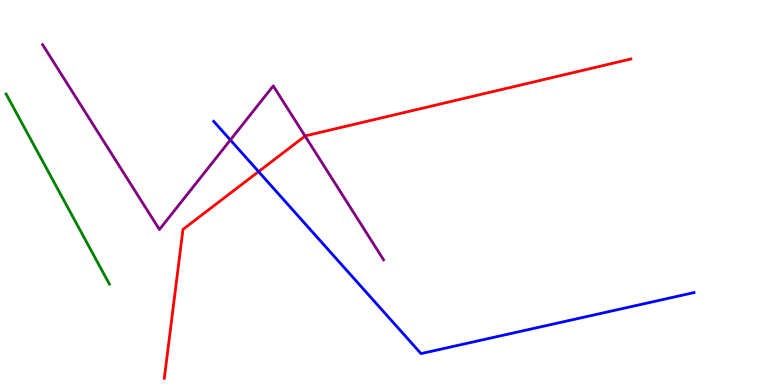[{'lines': ['blue', 'red'], 'intersections': [{'x': 3.34, 'y': 5.54}]}, {'lines': ['green', 'red'], 'intersections': []}, {'lines': ['purple', 'red'], 'intersections': [{'x': 3.94, 'y': 6.47}]}, {'lines': ['blue', 'green'], 'intersections': []}, {'lines': ['blue', 'purple'], 'intersections': [{'x': 2.97, 'y': 6.36}]}, {'lines': ['green', 'purple'], 'intersections': []}]